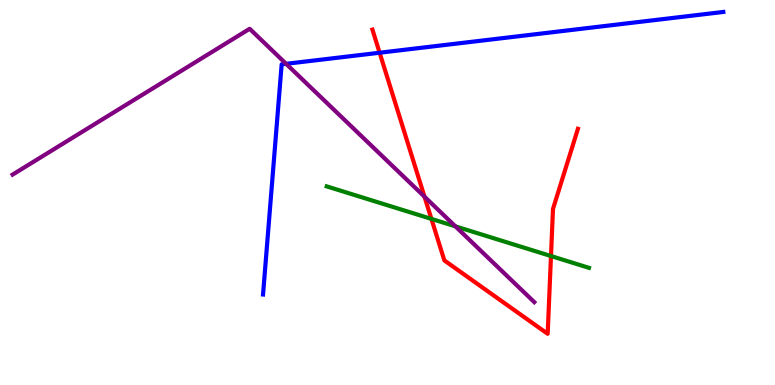[{'lines': ['blue', 'red'], 'intersections': [{'x': 4.9, 'y': 8.63}]}, {'lines': ['green', 'red'], 'intersections': [{'x': 5.57, 'y': 4.31}, {'x': 7.11, 'y': 3.35}]}, {'lines': ['purple', 'red'], 'intersections': [{'x': 5.48, 'y': 4.89}]}, {'lines': ['blue', 'green'], 'intersections': []}, {'lines': ['blue', 'purple'], 'intersections': [{'x': 3.69, 'y': 8.34}]}, {'lines': ['green', 'purple'], 'intersections': [{'x': 5.88, 'y': 4.12}]}]